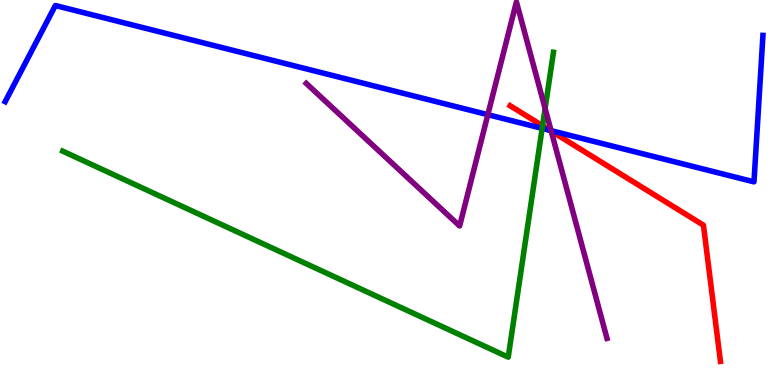[{'lines': ['blue', 'red'], 'intersections': [{'x': 7.1, 'y': 6.61}]}, {'lines': ['green', 'red'], 'intersections': [{'x': 7.0, 'y': 6.73}]}, {'lines': ['purple', 'red'], 'intersections': [{'x': 7.11, 'y': 6.59}]}, {'lines': ['blue', 'green'], 'intersections': [{'x': 7.0, 'y': 6.67}]}, {'lines': ['blue', 'purple'], 'intersections': [{'x': 6.29, 'y': 7.02}, {'x': 7.11, 'y': 6.61}]}, {'lines': ['green', 'purple'], 'intersections': [{'x': 7.03, 'y': 7.18}]}]